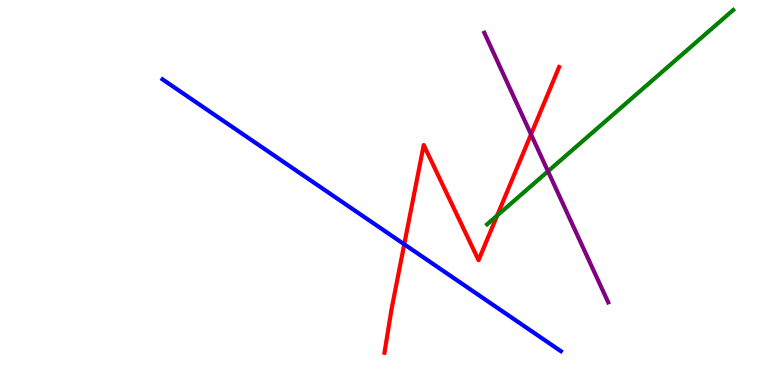[{'lines': ['blue', 'red'], 'intersections': [{'x': 5.22, 'y': 3.65}]}, {'lines': ['green', 'red'], 'intersections': [{'x': 6.42, 'y': 4.4}]}, {'lines': ['purple', 'red'], 'intersections': [{'x': 6.85, 'y': 6.51}]}, {'lines': ['blue', 'green'], 'intersections': []}, {'lines': ['blue', 'purple'], 'intersections': []}, {'lines': ['green', 'purple'], 'intersections': [{'x': 7.07, 'y': 5.55}]}]